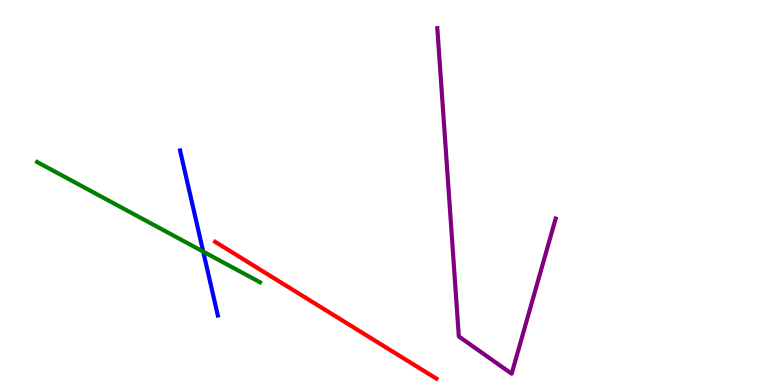[{'lines': ['blue', 'red'], 'intersections': []}, {'lines': ['green', 'red'], 'intersections': []}, {'lines': ['purple', 'red'], 'intersections': []}, {'lines': ['blue', 'green'], 'intersections': [{'x': 2.62, 'y': 3.46}]}, {'lines': ['blue', 'purple'], 'intersections': []}, {'lines': ['green', 'purple'], 'intersections': []}]